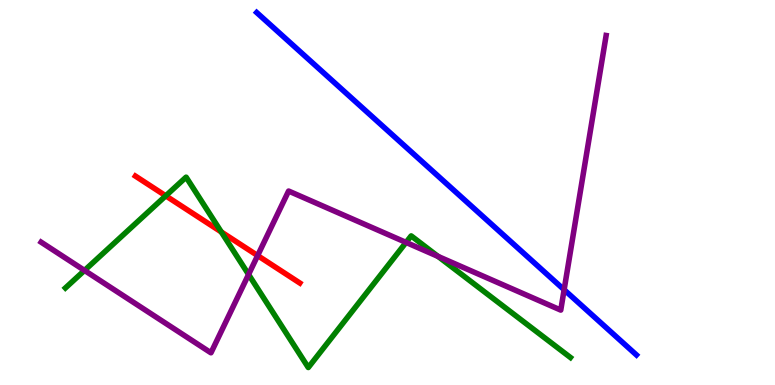[{'lines': ['blue', 'red'], 'intersections': []}, {'lines': ['green', 'red'], 'intersections': [{'x': 2.14, 'y': 4.91}, {'x': 2.86, 'y': 3.98}]}, {'lines': ['purple', 'red'], 'intersections': [{'x': 3.32, 'y': 3.36}]}, {'lines': ['blue', 'green'], 'intersections': []}, {'lines': ['blue', 'purple'], 'intersections': [{'x': 7.28, 'y': 2.47}]}, {'lines': ['green', 'purple'], 'intersections': [{'x': 1.09, 'y': 2.98}, {'x': 3.21, 'y': 2.87}, {'x': 5.24, 'y': 3.7}, {'x': 5.65, 'y': 3.34}]}]